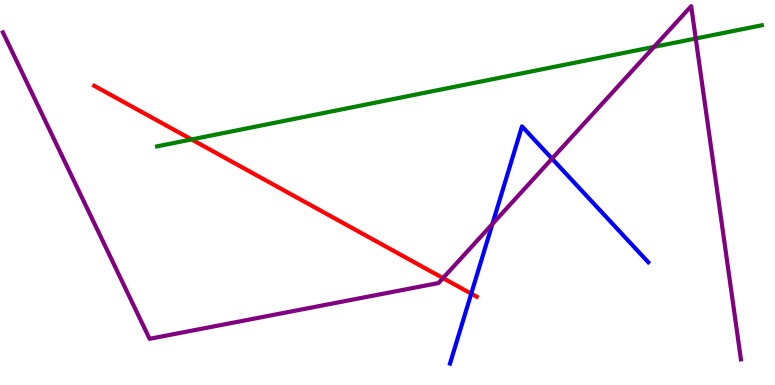[{'lines': ['blue', 'red'], 'intersections': [{'x': 6.08, 'y': 2.37}]}, {'lines': ['green', 'red'], 'intersections': [{'x': 2.47, 'y': 6.38}]}, {'lines': ['purple', 'red'], 'intersections': [{'x': 5.72, 'y': 2.78}]}, {'lines': ['blue', 'green'], 'intersections': []}, {'lines': ['blue', 'purple'], 'intersections': [{'x': 6.35, 'y': 4.18}, {'x': 7.12, 'y': 5.88}]}, {'lines': ['green', 'purple'], 'intersections': [{'x': 8.44, 'y': 8.78}, {'x': 8.98, 'y': 9.0}]}]